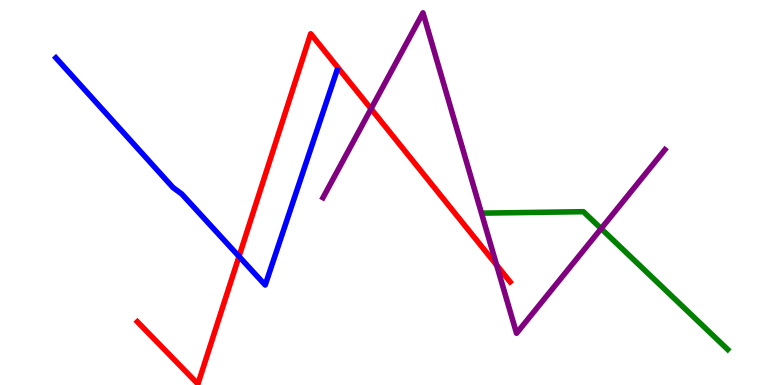[{'lines': ['blue', 'red'], 'intersections': [{'x': 3.08, 'y': 3.34}]}, {'lines': ['green', 'red'], 'intersections': []}, {'lines': ['purple', 'red'], 'intersections': [{'x': 4.79, 'y': 7.17}, {'x': 6.41, 'y': 3.12}]}, {'lines': ['blue', 'green'], 'intersections': []}, {'lines': ['blue', 'purple'], 'intersections': []}, {'lines': ['green', 'purple'], 'intersections': [{'x': 7.76, 'y': 4.06}]}]